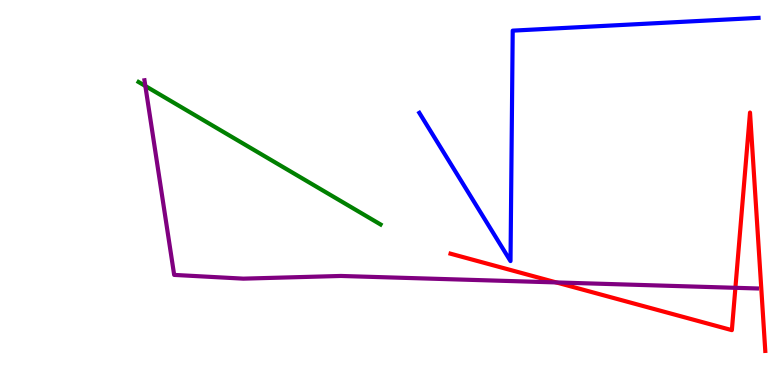[{'lines': ['blue', 'red'], 'intersections': []}, {'lines': ['green', 'red'], 'intersections': []}, {'lines': ['purple', 'red'], 'intersections': [{'x': 7.18, 'y': 2.66}, {'x': 9.49, 'y': 2.52}]}, {'lines': ['blue', 'green'], 'intersections': []}, {'lines': ['blue', 'purple'], 'intersections': []}, {'lines': ['green', 'purple'], 'intersections': [{'x': 1.88, 'y': 7.77}]}]